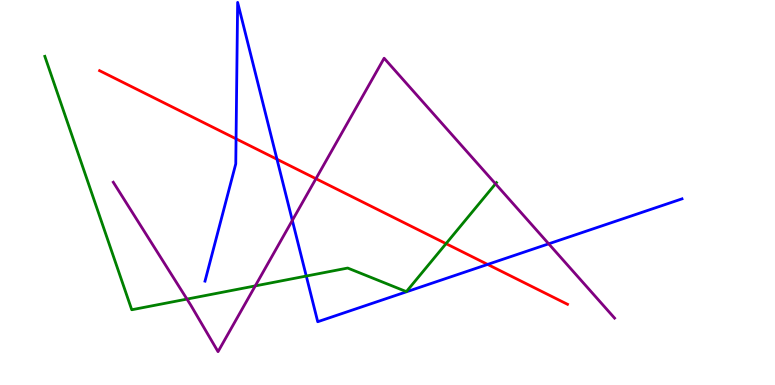[{'lines': ['blue', 'red'], 'intersections': [{'x': 3.05, 'y': 6.39}, {'x': 3.57, 'y': 5.86}, {'x': 6.29, 'y': 3.13}]}, {'lines': ['green', 'red'], 'intersections': [{'x': 5.76, 'y': 3.67}]}, {'lines': ['purple', 'red'], 'intersections': [{'x': 4.08, 'y': 5.36}]}, {'lines': ['blue', 'green'], 'intersections': [{'x': 3.95, 'y': 2.83}]}, {'lines': ['blue', 'purple'], 'intersections': [{'x': 3.77, 'y': 4.27}, {'x': 7.08, 'y': 3.67}]}, {'lines': ['green', 'purple'], 'intersections': [{'x': 2.41, 'y': 2.23}, {'x': 3.29, 'y': 2.57}, {'x': 6.39, 'y': 5.23}]}]